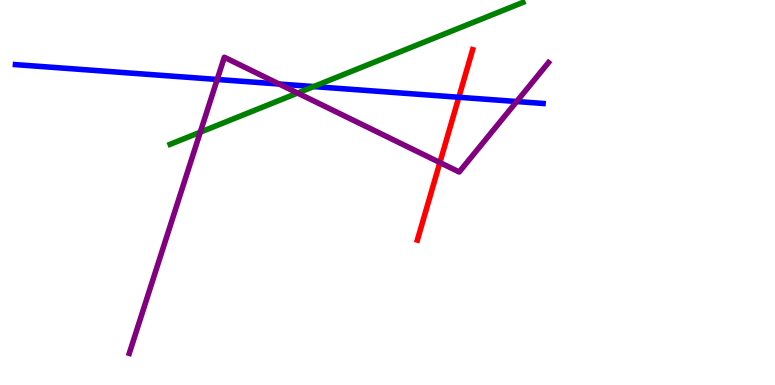[{'lines': ['blue', 'red'], 'intersections': [{'x': 5.92, 'y': 7.47}]}, {'lines': ['green', 'red'], 'intersections': []}, {'lines': ['purple', 'red'], 'intersections': [{'x': 5.68, 'y': 5.78}]}, {'lines': ['blue', 'green'], 'intersections': [{'x': 4.05, 'y': 7.75}]}, {'lines': ['blue', 'purple'], 'intersections': [{'x': 2.8, 'y': 7.94}, {'x': 3.6, 'y': 7.82}, {'x': 6.67, 'y': 7.36}]}, {'lines': ['green', 'purple'], 'intersections': [{'x': 2.58, 'y': 6.57}, {'x': 3.84, 'y': 7.58}]}]